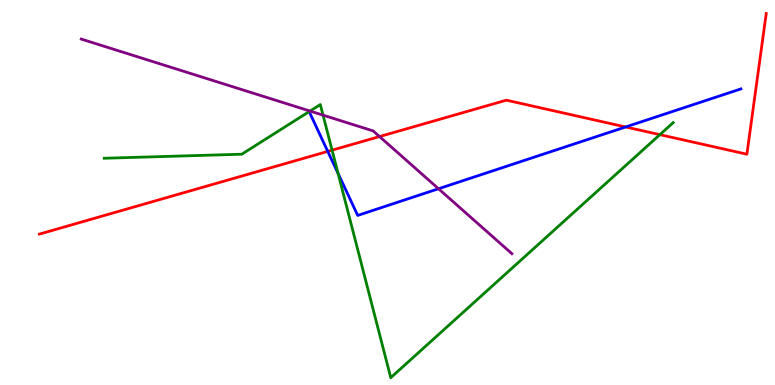[{'lines': ['blue', 'red'], 'intersections': [{'x': 4.23, 'y': 6.07}, {'x': 8.07, 'y': 6.7}]}, {'lines': ['green', 'red'], 'intersections': [{'x': 4.28, 'y': 6.1}, {'x': 8.51, 'y': 6.5}]}, {'lines': ['purple', 'red'], 'intersections': [{'x': 4.9, 'y': 6.45}]}, {'lines': ['blue', 'green'], 'intersections': [{'x': 4.36, 'y': 5.5}]}, {'lines': ['blue', 'purple'], 'intersections': [{'x': 5.66, 'y': 5.1}]}, {'lines': ['green', 'purple'], 'intersections': [{'x': 4.0, 'y': 7.12}, {'x': 4.17, 'y': 7.01}]}]